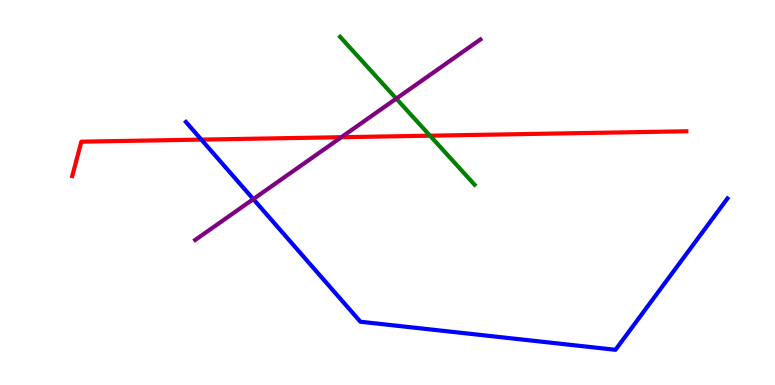[{'lines': ['blue', 'red'], 'intersections': [{'x': 2.6, 'y': 6.37}]}, {'lines': ['green', 'red'], 'intersections': [{'x': 5.55, 'y': 6.48}]}, {'lines': ['purple', 'red'], 'intersections': [{'x': 4.4, 'y': 6.44}]}, {'lines': ['blue', 'green'], 'intersections': []}, {'lines': ['blue', 'purple'], 'intersections': [{'x': 3.27, 'y': 4.83}]}, {'lines': ['green', 'purple'], 'intersections': [{'x': 5.11, 'y': 7.44}]}]